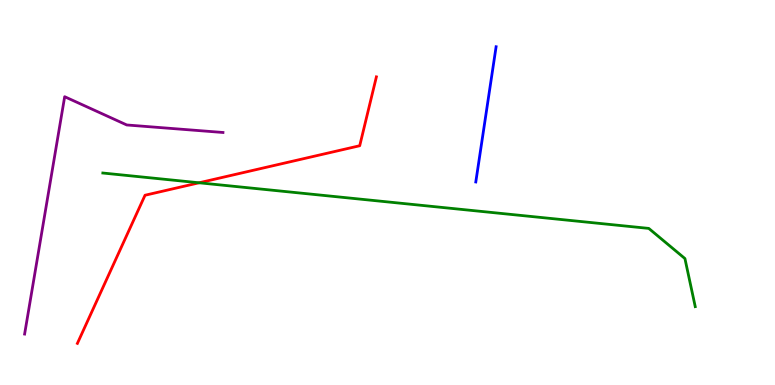[{'lines': ['blue', 'red'], 'intersections': []}, {'lines': ['green', 'red'], 'intersections': [{'x': 2.57, 'y': 5.25}]}, {'lines': ['purple', 'red'], 'intersections': []}, {'lines': ['blue', 'green'], 'intersections': []}, {'lines': ['blue', 'purple'], 'intersections': []}, {'lines': ['green', 'purple'], 'intersections': []}]